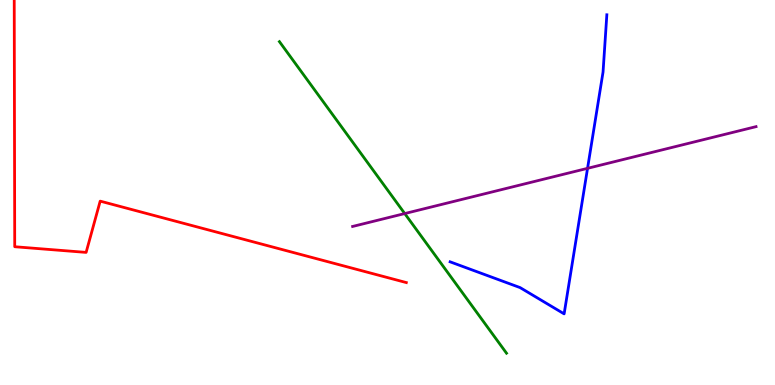[{'lines': ['blue', 'red'], 'intersections': []}, {'lines': ['green', 'red'], 'intersections': []}, {'lines': ['purple', 'red'], 'intersections': []}, {'lines': ['blue', 'green'], 'intersections': []}, {'lines': ['blue', 'purple'], 'intersections': [{'x': 7.58, 'y': 5.63}]}, {'lines': ['green', 'purple'], 'intersections': [{'x': 5.22, 'y': 4.45}]}]